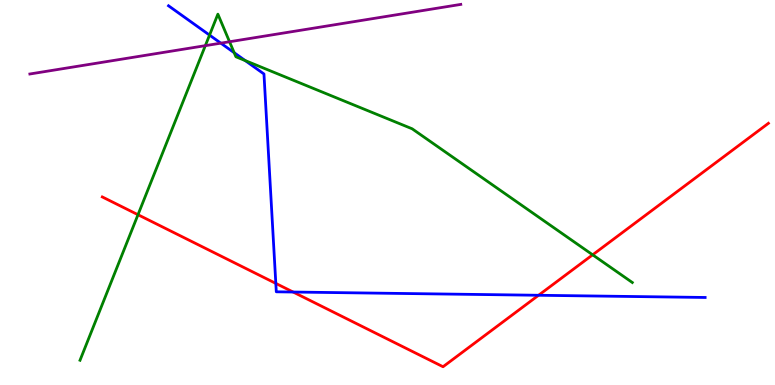[{'lines': ['blue', 'red'], 'intersections': [{'x': 3.56, 'y': 2.64}, {'x': 3.78, 'y': 2.41}, {'x': 6.95, 'y': 2.33}]}, {'lines': ['green', 'red'], 'intersections': [{'x': 1.78, 'y': 4.42}, {'x': 7.65, 'y': 3.38}]}, {'lines': ['purple', 'red'], 'intersections': []}, {'lines': ['blue', 'green'], 'intersections': [{'x': 2.7, 'y': 9.09}, {'x': 3.02, 'y': 8.63}, {'x': 3.16, 'y': 8.43}]}, {'lines': ['blue', 'purple'], 'intersections': [{'x': 2.85, 'y': 8.88}]}, {'lines': ['green', 'purple'], 'intersections': [{'x': 2.65, 'y': 8.81}, {'x': 2.96, 'y': 8.92}]}]